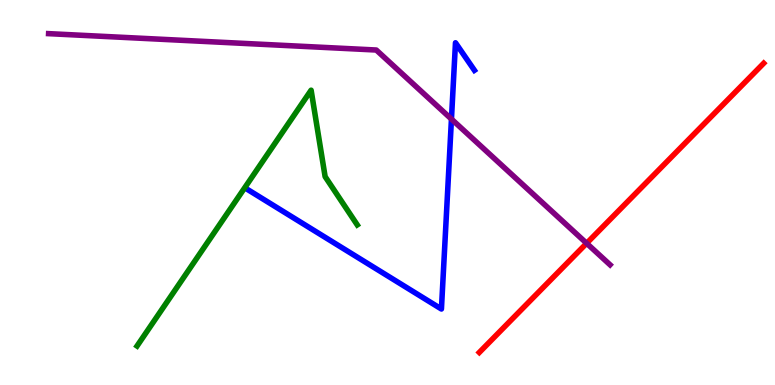[{'lines': ['blue', 'red'], 'intersections': []}, {'lines': ['green', 'red'], 'intersections': []}, {'lines': ['purple', 'red'], 'intersections': [{'x': 7.57, 'y': 3.68}]}, {'lines': ['blue', 'green'], 'intersections': []}, {'lines': ['blue', 'purple'], 'intersections': [{'x': 5.83, 'y': 6.91}]}, {'lines': ['green', 'purple'], 'intersections': []}]